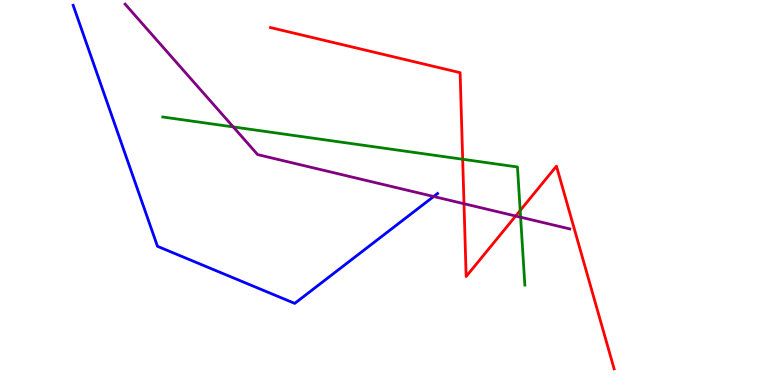[{'lines': ['blue', 'red'], 'intersections': []}, {'lines': ['green', 'red'], 'intersections': [{'x': 5.97, 'y': 5.86}, {'x': 6.71, 'y': 4.53}]}, {'lines': ['purple', 'red'], 'intersections': [{'x': 5.99, 'y': 4.71}, {'x': 6.65, 'y': 4.39}]}, {'lines': ['blue', 'green'], 'intersections': []}, {'lines': ['blue', 'purple'], 'intersections': [{'x': 5.6, 'y': 4.9}]}, {'lines': ['green', 'purple'], 'intersections': [{'x': 3.01, 'y': 6.7}, {'x': 6.72, 'y': 4.36}]}]